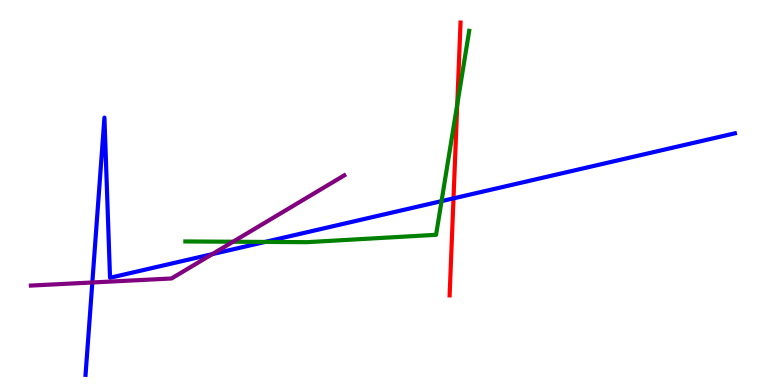[{'lines': ['blue', 'red'], 'intersections': [{'x': 5.85, 'y': 4.85}]}, {'lines': ['green', 'red'], 'intersections': [{'x': 5.9, 'y': 7.29}]}, {'lines': ['purple', 'red'], 'intersections': []}, {'lines': ['blue', 'green'], 'intersections': [{'x': 3.42, 'y': 3.72}, {'x': 5.7, 'y': 4.78}]}, {'lines': ['blue', 'purple'], 'intersections': [{'x': 1.19, 'y': 2.66}, {'x': 2.74, 'y': 3.4}]}, {'lines': ['green', 'purple'], 'intersections': [{'x': 3.01, 'y': 3.72}]}]